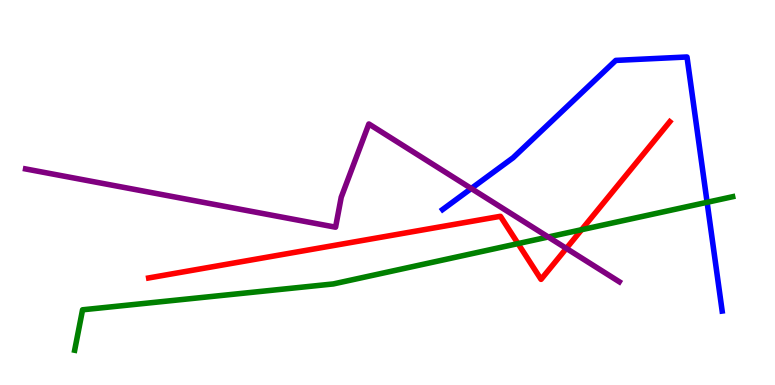[{'lines': ['blue', 'red'], 'intersections': []}, {'lines': ['green', 'red'], 'intersections': [{'x': 6.68, 'y': 3.67}, {'x': 7.5, 'y': 4.03}]}, {'lines': ['purple', 'red'], 'intersections': [{'x': 7.31, 'y': 3.55}]}, {'lines': ['blue', 'green'], 'intersections': [{'x': 9.12, 'y': 4.75}]}, {'lines': ['blue', 'purple'], 'intersections': [{'x': 6.08, 'y': 5.1}]}, {'lines': ['green', 'purple'], 'intersections': [{'x': 7.07, 'y': 3.84}]}]